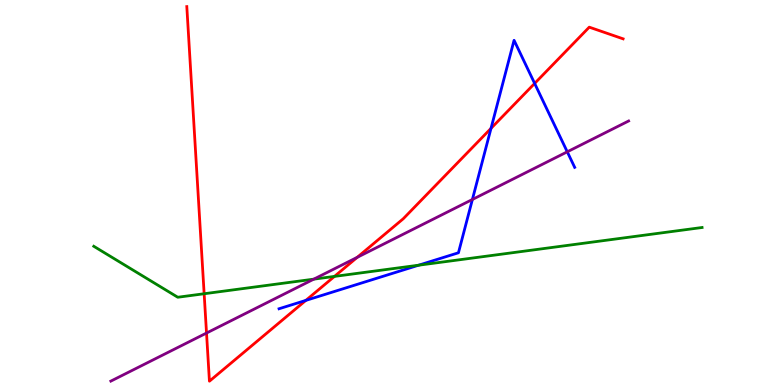[{'lines': ['blue', 'red'], 'intersections': [{'x': 3.95, 'y': 2.2}, {'x': 6.34, 'y': 6.67}, {'x': 6.9, 'y': 7.83}]}, {'lines': ['green', 'red'], 'intersections': [{'x': 2.63, 'y': 2.37}, {'x': 4.32, 'y': 2.82}]}, {'lines': ['purple', 'red'], 'intersections': [{'x': 2.66, 'y': 1.35}, {'x': 4.61, 'y': 3.32}]}, {'lines': ['blue', 'green'], 'intersections': [{'x': 5.4, 'y': 3.11}]}, {'lines': ['blue', 'purple'], 'intersections': [{'x': 6.1, 'y': 4.82}, {'x': 7.32, 'y': 6.06}]}, {'lines': ['green', 'purple'], 'intersections': [{'x': 4.05, 'y': 2.75}]}]